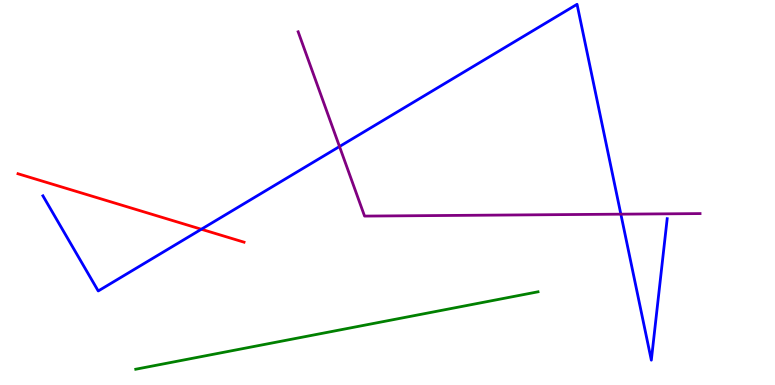[{'lines': ['blue', 'red'], 'intersections': [{'x': 2.6, 'y': 4.05}]}, {'lines': ['green', 'red'], 'intersections': []}, {'lines': ['purple', 'red'], 'intersections': []}, {'lines': ['blue', 'green'], 'intersections': []}, {'lines': ['blue', 'purple'], 'intersections': [{'x': 4.38, 'y': 6.19}, {'x': 8.01, 'y': 4.44}]}, {'lines': ['green', 'purple'], 'intersections': []}]